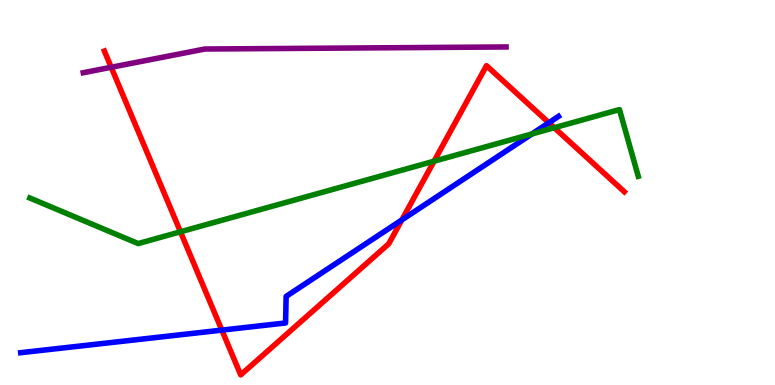[{'lines': ['blue', 'red'], 'intersections': [{'x': 2.86, 'y': 1.43}, {'x': 5.18, 'y': 4.29}, {'x': 7.08, 'y': 6.81}]}, {'lines': ['green', 'red'], 'intersections': [{'x': 2.33, 'y': 3.98}, {'x': 5.6, 'y': 5.81}, {'x': 7.15, 'y': 6.68}]}, {'lines': ['purple', 'red'], 'intersections': [{'x': 1.43, 'y': 8.25}]}, {'lines': ['blue', 'green'], 'intersections': [{'x': 6.86, 'y': 6.52}]}, {'lines': ['blue', 'purple'], 'intersections': []}, {'lines': ['green', 'purple'], 'intersections': []}]